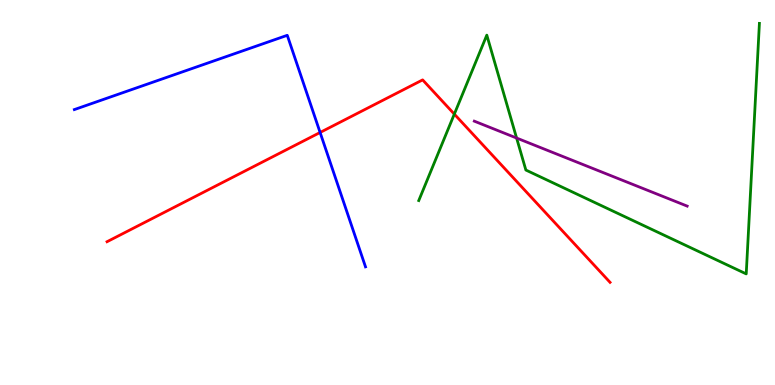[{'lines': ['blue', 'red'], 'intersections': [{'x': 4.13, 'y': 6.56}]}, {'lines': ['green', 'red'], 'intersections': [{'x': 5.86, 'y': 7.04}]}, {'lines': ['purple', 'red'], 'intersections': []}, {'lines': ['blue', 'green'], 'intersections': []}, {'lines': ['blue', 'purple'], 'intersections': []}, {'lines': ['green', 'purple'], 'intersections': [{'x': 6.67, 'y': 6.41}]}]